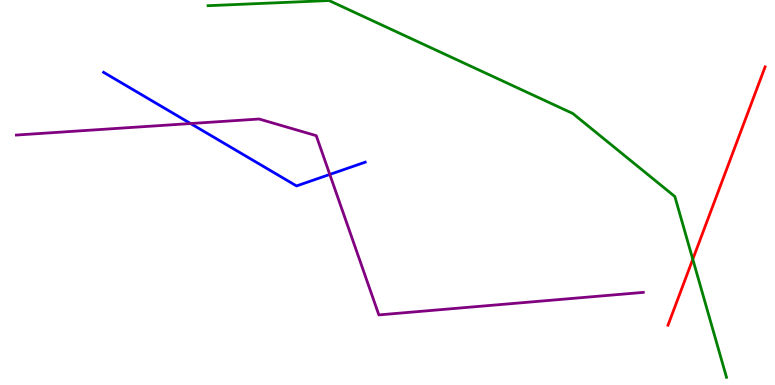[{'lines': ['blue', 'red'], 'intersections': []}, {'lines': ['green', 'red'], 'intersections': [{'x': 8.94, 'y': 3.27}]}, {'lines': ['purple', 'red'], 'intersections': []}, {'lines': ['blue', 'green'], 'intersections': []}, {'lines': ['blue', 'purple'], 'intersections': [{'x': 2.46, 'y': 6.79}, {'x': 4.26, 'y': 5.47}]}, {'lines': ['green', 'purple'], 'intersections': []}]